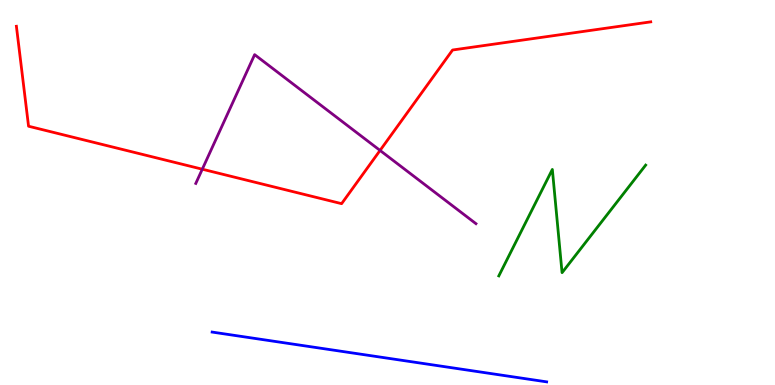[{'lines': ['blue', 'red'], 'intersections': []}, {'lines': ['green', 'red'], 'intersections': []}, {'lines': ['purple', 'red'], 'intersections': [{'x': 2.61, 'y': 5.61}, {'x': 4.9, 'y': 6.09}]}, {'lines': ['blue', 'green'], 'intersections': []}, {'lines': ['blue', 'purple'], 'intersections': []}, {'lines': ['green', 'purple'], 'intersections': []}]